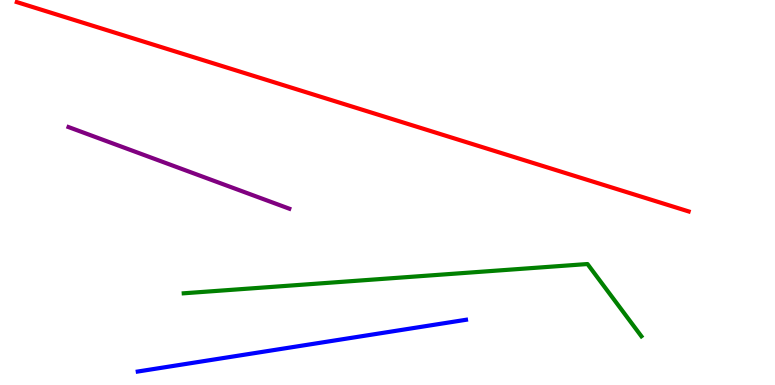[{'lines': ['blue', 'red'], 'intersections': []}, {'lines': ['green', 'red'], 'intersections': []}, {'lines': ['purple', 'red'], 'intersections': []}, {'lines': ['blue', 'green'], 'intersections': []}, {'lines': ['blue', 'purple'], 'intersections': []}, {'lines': ['green', 'purple'], 'intersections': []}]